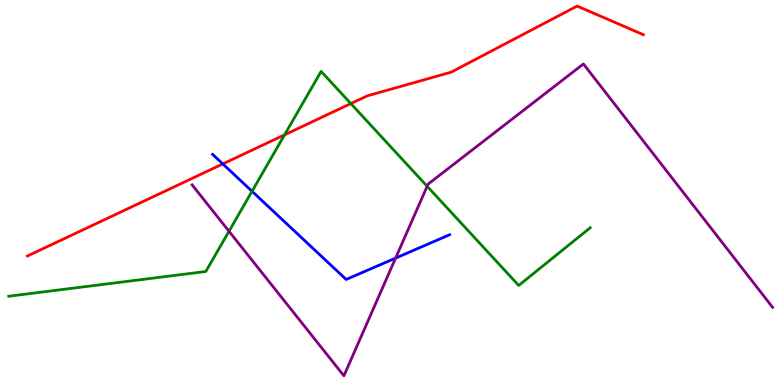[{'lines': ['blue', 'red'], 'intersections': [{'x': 2.88, 'y': 5.74}]}, {'lines': ['green', 'red'], 'intersections': [{'x': 3.67, 'y': 6.5}, {'x': 4.53, 'y': 7.31}]}, {'lines': ['purple', 'red'], 'intersections': []}, {'lines': ['blue', 'green'], 'intersections': [{'x': 3.25, 'y': 5.03}]}, {'lines': ['blue', 'purple'], 'intersections': [{'x': 5.1, 'y': 3.3}]}, {'lines': ['green', 'purple'], 'intersections': [{'x': 2.95, 'y': 3.99}, {'x': 5.51, 'y': 5.16}]}]